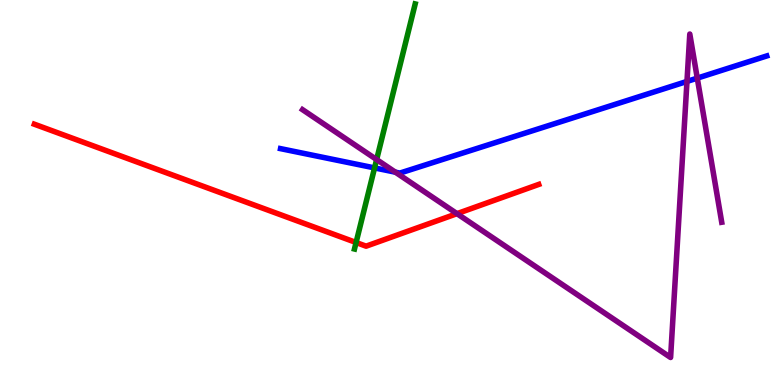[{'lines': ['blue', 'red'], 'intersections': []}, {'lines': ['green', 'red'], 'intersections': [{'x': 4.59, 'y': 3.7}]}, {'lines': ['purple', 'red'], 'intersections': [{'x': 5.9, 'y': 4.45}]}, {'lines': ['blue', 'green'], 'intersections': [{'x': 4.83, 'y': 5.64}]}, {'lines': ['blue', 'purple'], 'intersections': [{'x': 5.1, 'y': 5.53}, {'x': 8.86, 'y': 7.89}, {'x': 9.0, 'y': 7.97}]}, {'lines': ['green', 'purple'], 'intersections': [{'x': 4.86, 'y': 5.86}]}]